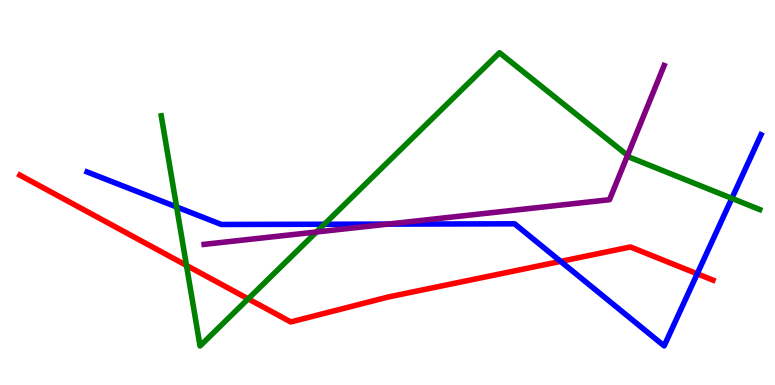[{'lines': ['blue', 'red'], 'intersections': [{'x': 7.23, 'y': 3.21}, {'x': 9.0, 'y': 2.89}]}, {'lines': ['green', 'red'], 'intersections': [{'x': 2.41, 'y': 3.11}, {'x': 3.2, 'y': 2.24}]}, {'lines': ['purple', 'red'], 'intersections': []}, {'lines': ['blue', 'green'], 'intersections': [{'x': 2.28, 'y': 4.62}, {'x': 4.19, 'y': 4.18}, {'x': 9.44, 'y': 4.85}]}, {'lines': ['blue', 'purple'], 'intersections': [{'x': 5.01, 'y': 4.18}]}, {'lines': ['green', 'purple'], 'intersections': [{'x': 4.08, 'y': 3.97}, {'x': 8.1, 'y': 5.96}]}]